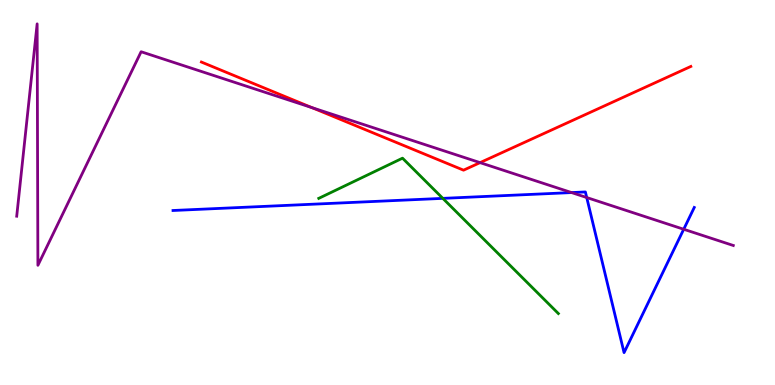[{'lines': ['blue', 'red'], 'intersections': []}, {'lines': ['green', 'red'], 'intersections': []}, {'lines': ['purple', 'red'], 'intersections': [{'x': 4.02, 'y': 7.21}, {'x': 6.19, 'y': 5.78}]}, {'lines': ['blue', 'green'], 'intersections': [{'x': 5.71, 'y': 4.85}]}, {'lines': ['blue', 'purple'], 'intersections': [{'x': 7.38, 'y': 5.0}, {'x': 7.57, 'y': 4.87}, {'x': 8.82, 'y': 4.05}]}, {'lines': ['green', 'purple'], 'intersections': []}]